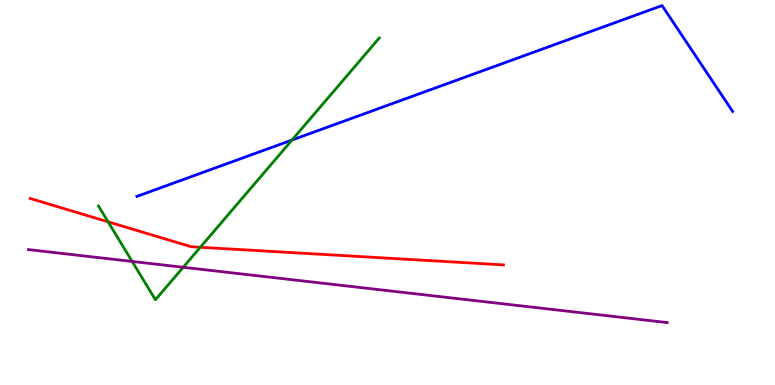[{'lines': ['blue', 'red'], 'intersections': []}, {'lines': ['green', 'red'], 'intersections': [{'x': 1.39, 'y': 4.24}, {'x': 2.58, 'y': 3.58}]}, {'lines': ['purple', 'red'], 'intersections': []}, {'lines': ['blue', 'green'], 'intersections': [{'x': 3.77, 'y': 6.36}]}, {'lines': ['blue', 'purple'], 'intersections': []}, {'lines': ['green', 'purple'], 'intersections': [{'x': 1.71, 'y': 3.21}, {'x': 2.36, 'y': 3.06}]}]